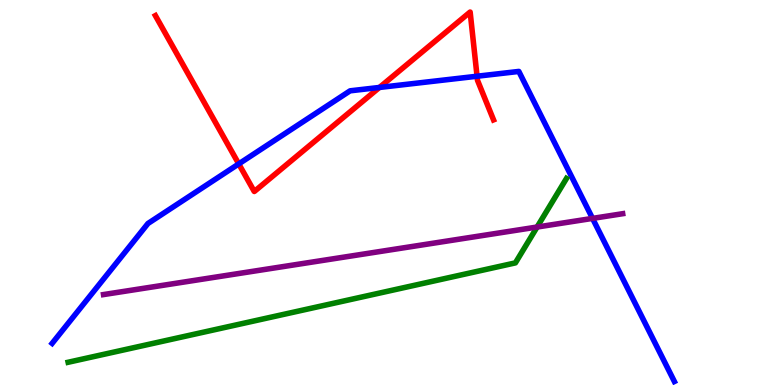[{'lines': ['blue', 'red'], 'intersections': [{'x': 3.08, 'y': 5.74}, {'x': 4.9, 'y': 7.73}, {'x': 6.16, 'y': 8.02}]}, {'lines': ['green', 'red'], 'intersections': []}, {'lines': ['purple', 'red'], 'intersections': []}, {'lines': ['blue', 'green'], 'intersections': []}, {'lines': ['blue', 'purple'], 'intersections': [{'x': 7.65, 'y': 4.33}]}, {'lines': ['green', 'purple'], 'intersections': [{'x': 6.93, 'y': 4.1}]}]